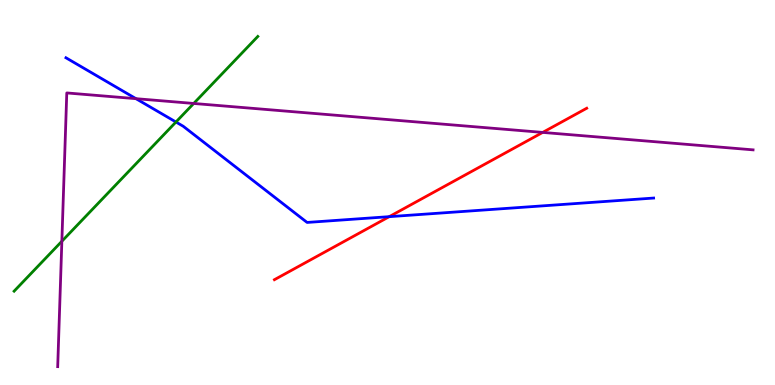[{'lines': ['blue', 'red'], 'intersections': [{'x': 5.02, 'y': 4.37}]}, {'lines': ['green', 'red'], 'intersections': []}, {'lines': ['purple', 'red'], 'intersections': [{'x': 7.0, 'y': 6.56}]}, {'lines': ['blue', 'green'], 'intersections': [{'x': 2.27, 'y': 6.83}]}, {'lines': ['blue', 'purple'], 'intersections': [{'x': 1.75, 'y': 7.44}]}, {'lines': ['green', 'purple'], 'intersections': [{'x': 0.798, 'y': 3.73}, {'x': 2.5, 'y': 7.31}]}]